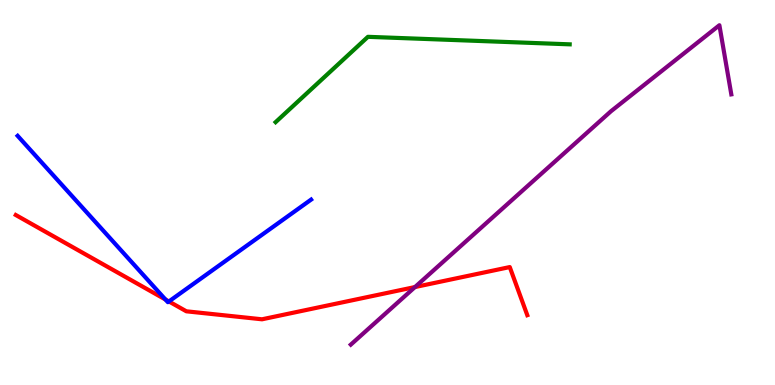[{'lines': ['blue', 'red'], 'intersections': [{'x': 2.13, 'y': 2.22}, {'x': 2.18, 'y': 2.17}]}, {'lines': ['green', 'red'], 'intersections': []}, {'lines': ['purple', 'red'], 'intersections': [{'x': 5.35, 'y': 2.54}]}, {'lines': ['blue', 'green'], 'intersections': []}, {'lines': ['blue', 'purple'], 'intersections': []}, {'lines': ['green', 'purple'], 'intersections': []}]